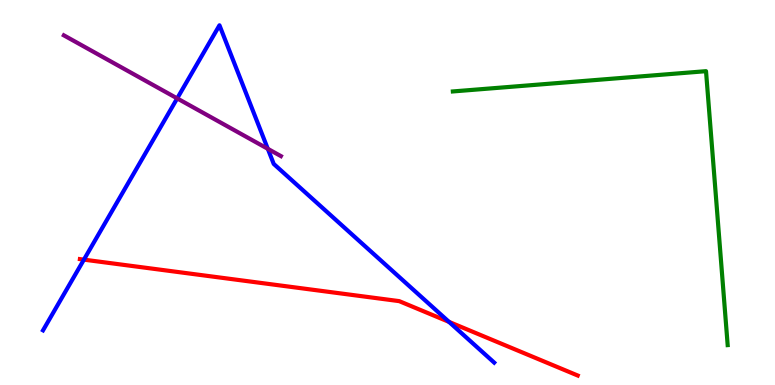[{'lines': ['blue', 'red'], 'intersections': [{'x': 1.08, 'y': 3.26}, {'x': 5.79, 'y': 1.64}]}, {'lines': ['green', 'red'], 'intersections': []}, {'lines': ['purple', 'red'], 'intersections': []}, {'lines': ['blue', 'green'], 'intersections': []}, {'lines': ['blue', 'purple'], 'intersections': [{'x': 2.29, 'y': 7.44}, {'x': 3.46, 'y': 6.13}]}, {'lines': ['green', 'purple'], 'intersections': []}]